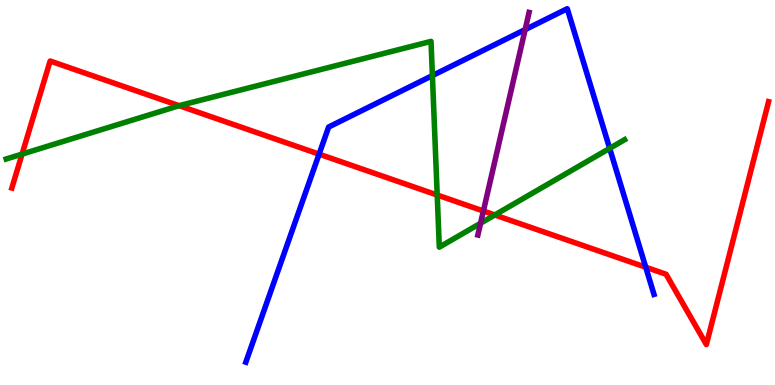[{'lines': ['blue', 'red'], 'intersections': [{'x': 4.12, 'y': 6.0}, {'x': 8.33, 'y': 3.06}]}, {'lines': ['green', 'red'], 'intersections': [{'x': 0.285, 'y': 6.0}, {'x': 2.31, 'y': 7.26}, {'x': 5.64, 'y': 4.93}, {'x': 6.38, 'y': 4.42}]}, {'lines': ['purple', 'red'], 'intersections': [{'x': 6.24, 'y': 4.52}]}, {'lines': ['blue', 'green'], 'intersections': [{'x': 5.58, 'y': 8.04}, {'x': 7.87, 'y': 6.15}]}, {'lines': ['blue', 'purple'], 'intersections': [{'x': 6.78, 'y': 9.23}]}, {'lines': ['green', 'purple'], 'intersections': [{'x': 6.2, 'y': 4.2}]}]